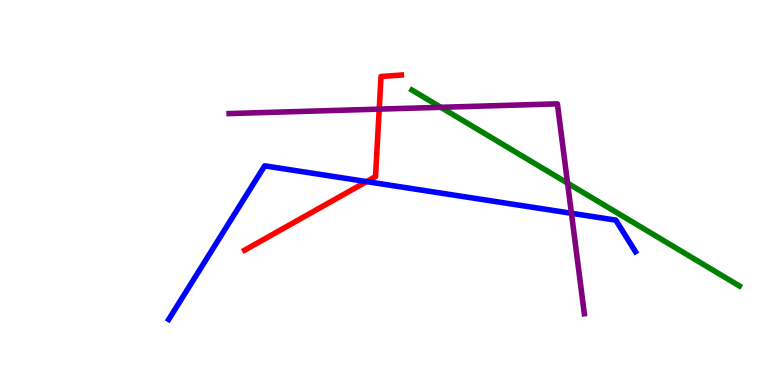[{'lines': ['blue', 'red'], 'intersections': [{'x': 4.73, 'y': 5.28}]}, {'lines': ['green', 'red'], 'intersections': []}, {'lines': ['purple', 'red'], 'intersections': [{'x': 4.89, 'y': 7.17}]}, {'lines': ['blue', 'green'], 'intersections': []}, {'lines': ['blue', 'purple'], 'intersections': [{'x': 7.37, 'y': 4.46}]}, {'lines': ['green', 'purple'], 'intersections': [{'x': 5.69, 'y': 7.21}, {'x': 7.32, 'y': 5.24}]}]